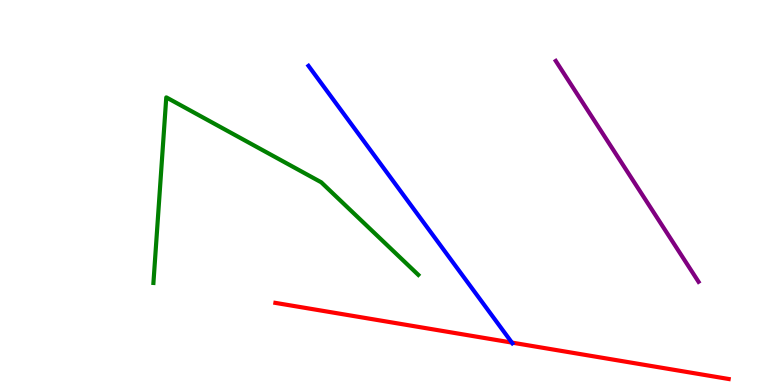[{'lines': ['blue', 'red'], 'intersections': [{'x': 6.61, 'y': 1.1}]}, {'lines': ['green', 'red'], 'intersections': []}, {'lines': ['purple', 'red'], 'intersections': []}, {'lines': ['blue', 'green'], 'intersections': []}, {'lines': ['blue', 'purple'], 'intersections': []}, {'lines': ['green', 'purple'], 'intersections': []}]